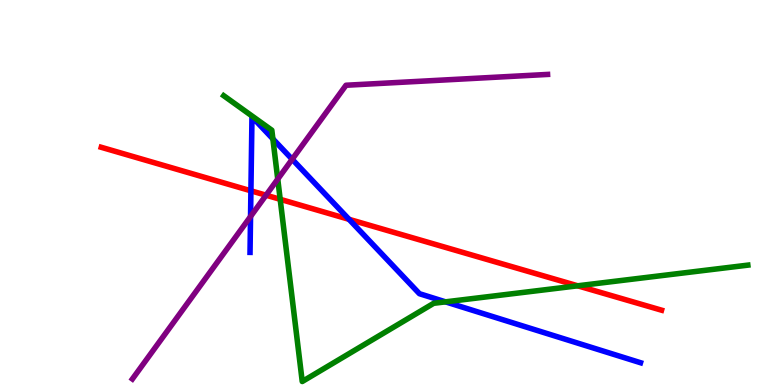[{'lines': ['blue', 'red'], 'intersections': [{'x': 3.24, 'y': 5.04}, {'x': 4.5, 'y': 4.3}]}, {'lines': ['green', 'red'], 'intersections': [{'x': 3.62, 'y': 4.82}, {'x': 7.45, 'y': 2.58}]}, {'lines': ['purple', 'red'], 'intersections': [{'x': 3.43, 'y': 4.93}]}, {'lines': ['blue', 'green'], 'intersections': [{'x': 3.52, 'y': 6.39}, {'x': 5.75, 'y': 2.16}]}, {'lines': ['blue', 'purple'], 'intersections': [{'x': 3.23, 'y': 4.38}, {'x': 3.77, 'y': 5.86}]}, {'lines': ['green', 'purple'], 'intersections': [{'x': 3.58, 'y': 5.35}]}]